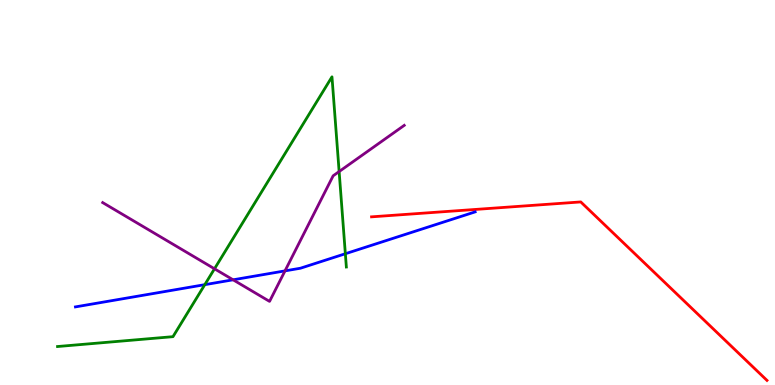[{'lines': ['blue', 'red'], 'intersections': []}, {'lines': ['green', 'red'], 'intersections': []}, {'lines': ['purple', 'red'], 'intersections': []}, {'lines': ['blue', 'green'], 'intersections': [{'x': 2.64, 'y': 2.61}, {'x': 4.46, 'y': 3.41}]}, {'lines': ['blue', 'purple'], 'intersections': [{'x': 3.01, 'y': 2.73}, {'x': 3.68, 'y': 2.96}]}, {'lines': ['green', 'purple'], 'intersections': [{'x': 2.77, 'y': 3.02}, {'x': 4.38, 'y': 5.54}]}]